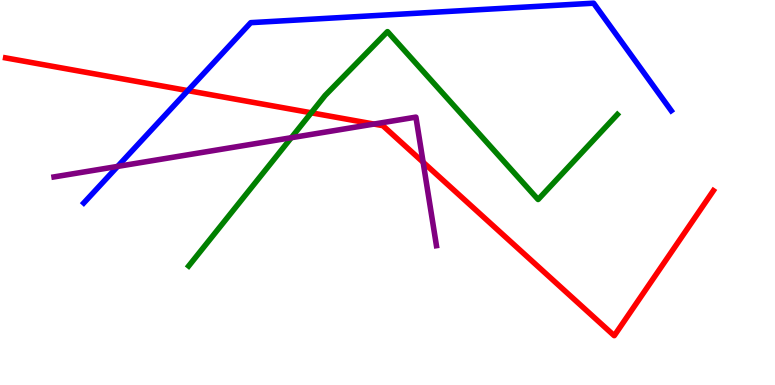[{'lines': ['blue', 'red'], 'intersections': [{'x': 2.42, 'y': 7.65}]}, {'lines': ['green', 'red'], 'intersections': [{'x': 4.02, 'y': 7.07}]}, {'lines': ['purple', 'red'], 'intersections': [{'x': 4.82, 'y': 6.78}, {'x': 5.46, 'y': 5.79}]}, {'lines': ['blue', 'green'], 'intersections': []}, {'lines': ['blue', 'purple'], 'intersections': [{'x': 1.52, 'y': 5.68}]}, {'lines': ['green', 'purple'], 'intersections': [{'x': 3.76, 'y': 6.42}]}]